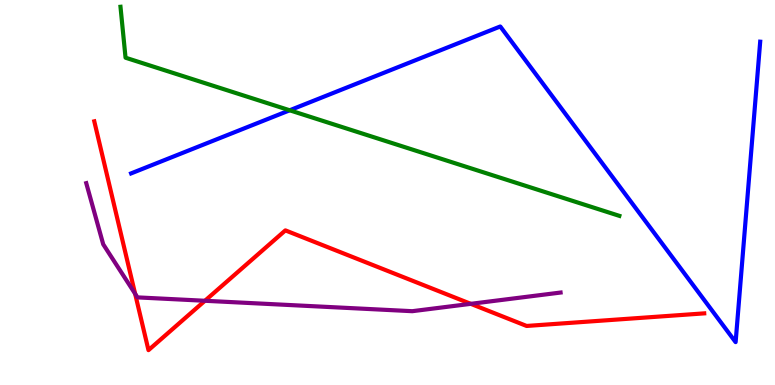[{'lines': ['blue', 'red'], 'intersections': []}, {'lines': ['green', 'red'], 'intersections': []}, {'lines': ['purple', 'red'], 'intersections': [{'x': 1.74, 'y': 2.37}, {'x': 2.64, 'y': 2.19}, {'x': 6.07, 'y': 2.11}]}, {'lines': ['blue', 'green'], 'intersections': [{'x': 3.74, 'y': 7.14}]}, {'lines': ['blue', 'purple'], 'intersections': []}, {'lines': ['green', 'purple'], 'intersections': []}]